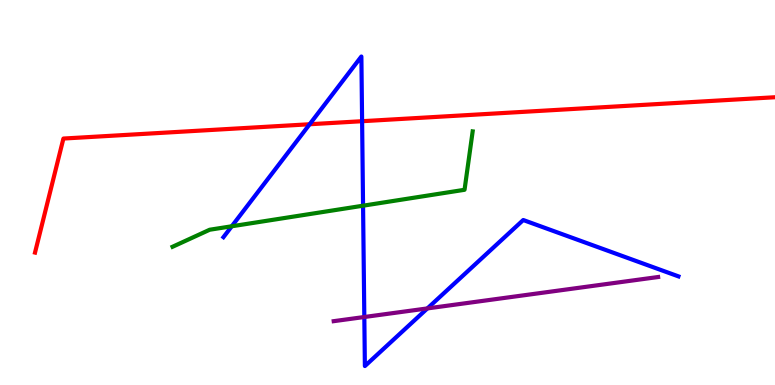[{'lines': ['blue', 'red'], 'intersections': [{'x': 4.0, 'y': 6.77}, {'x': 4.67, 'y': 6.85}]}, {'lines': ['green', 'red'], 'intersections': []}, {'lines': ['purple', 'red'], 'intersections': []}, {'lines': ['blue', 'green'], 'intersections': [{'x': 2.99, 'y': 4.12}, {'x': 4.68, 'y': 4.66}]}, {'lines': ['blue', 'purple'], 'intersections': [{'x': 4.7, 'y': 1.77}, {'x': 5.51, 'y': 1.99}]}, {'lines': ['green', 'purple'], 'intersections': []}]